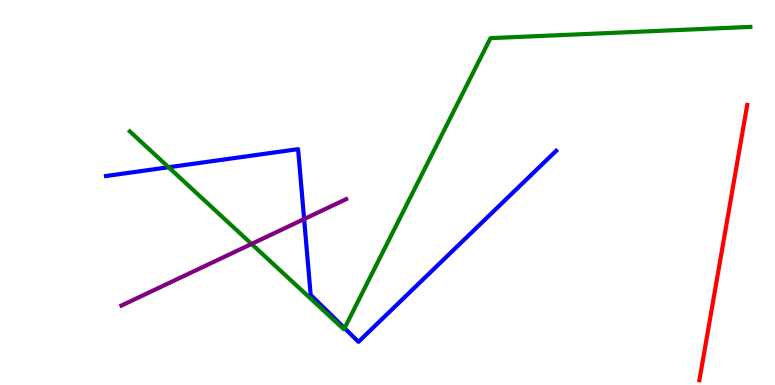[{'lines': ['blue', 'red'], 'intersections': []}, {'lines': ['green', 'red'], 'intersections': []}, {'lines': ['purple', 'red'], 'intersections': []}, {'lines': ['blue', 'green'], 'intersections': [{'x': 2.18, 'y': 5.66}, {'x': 4.45, 'y': 1.48}]}, {'lines': ['blue', 'purple'], 'intersections': [{'x': 3.92, 'y': 4.31}]}, {'lines': ['green', 'purple'], 'intersections': [{'x': 3.25, 'y': 3.66}]}]